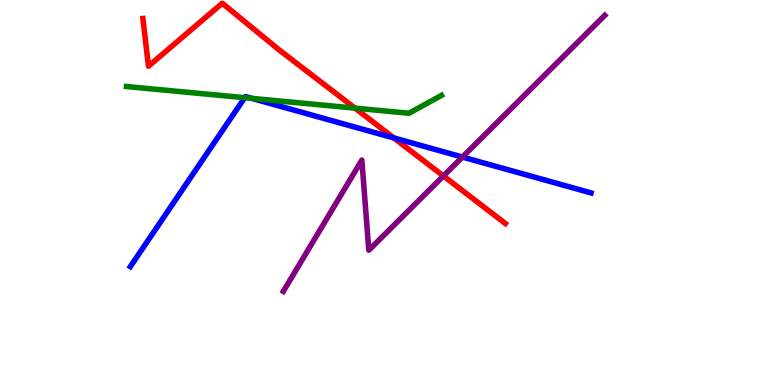[{'lines': ['blue', 'red'], 'intersections': [{'x': 5.08, 'y': 6.42}]}, {'lines': ['green', 'red'], 'intersections': [{'x': 4.58, 'y': 7.19}]}, {'lines': ['purple', 'red'], 'intersections': [{'x': 5.72, 'y': 5.43}]}, {'lines': ['blue', 'green'], 'intersections': [{'x': 3.16, 'y': 7.46}, {'x': 3.25, 'y': 7.44}]}, {'lines': ['blue', 'purple'], 'intersections': [{'x': 5.97, 'y': 5.92}]}, {'lines': ['green', 'purple'], 'intersections': []}]